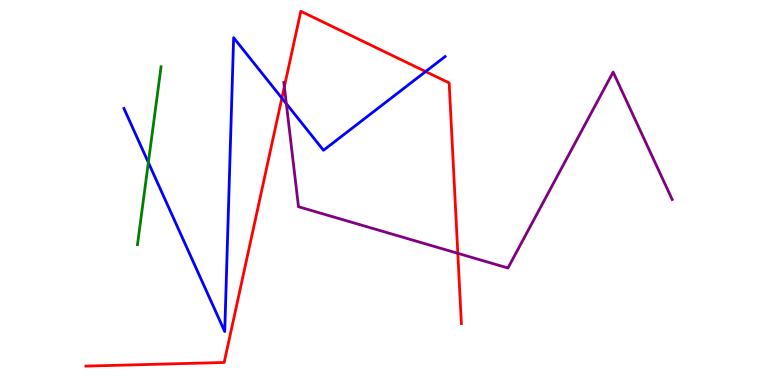[{'lines': ['blue', 'red'], 'intersections': [{'x': 3.64, 'y': 7.45}, {'x': 5.49, 'y': 8.14}]}, {'lines': ['green', 'red'], 'intersections': []}, {'lines': ['purple', 'red'], 'intersections': [{'x': 3.67, 'y': 7.75}, {'x': 5.91, 'y': 3.42}]}, {'lines': ['blue', 'green'], 'intersections': [{'x': 1.91, 'y': 5.78}]}, {'lines': ['blue', 'purple'], 'intersections': [{'x': 3.69, 'y': 7.31}]}, {'lines': ['green', 'purple'], 'intersections': []}]